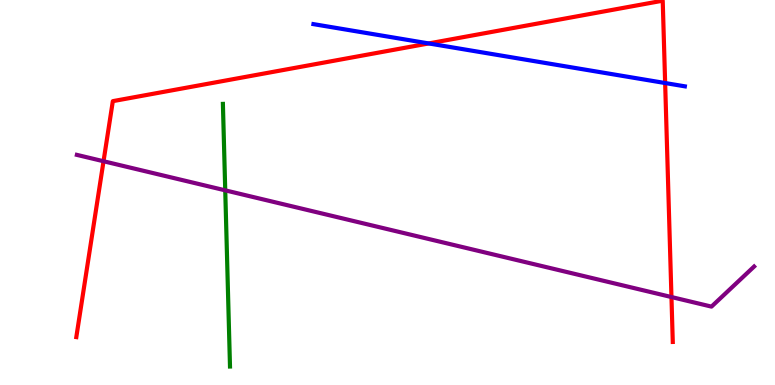[{'lines': ['blue', 'red'], 'intersections': [{'x': 5.53, 'y': 8.87}, {'x': 8.58, 'y': 7.84}]}, {'lines': ['green', 'red'], 'intersections': []}, {'lines': ['purple', 'red'], 'intersections': [{'x': 1.34, 'y': 5.81}, {'x': 8.66, 'y': 2.28}]}, {'lines': ['blue', 'green'], 'intersections': []}, {'lines': ['blue', 'purple'], 'intersections': []}, {'lines': ['green', 'purple'], 'intersections': [{'x': 2.91, 'y': 5.06}]}]